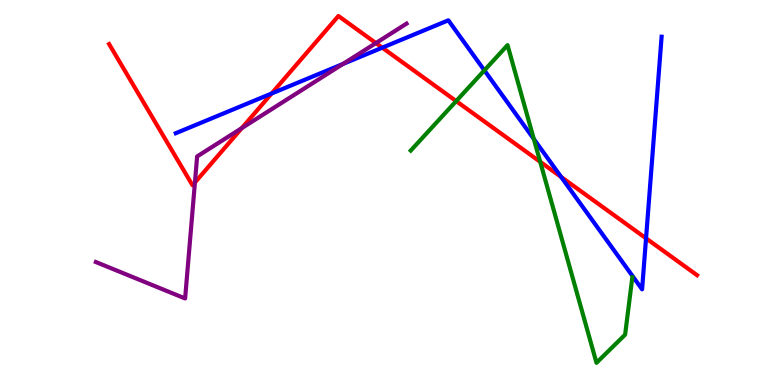[{'lines': ['blue', 'red'], 'intersections': [{'x': 3.5, 'y': 7.57}, {'x': 4.93, 'y': 8.76}, {'x': 7.24, 'y': 5.4}, {'x': 8.34, 'y': 3.81}]}, {'lines': ['green', 'red'], 'intersections': [{'x': 5.89, 'y': 7.37}, {'x': 6.97, 'y': 5.8}]}, {'lines': ['purple', 'red'], 'intersections': [{'x': 2.52, 'y': 5.26}, {'x': 3.12, 'y': 6.67}, {'x': 4.85, 'y': 8.88}]}, {'lines': ['blue', 'green'], 'intersections': [{'x': 6.25, 'y': 8.17}, {'x': 6.89, 'y': 6.39}]}, {'lines': ['blue', 'purple'], 'intersections': [{'x': 4.43, 'y': 8.34}]}, {'lines': ['green', 'purple'], 'intersections': []}]